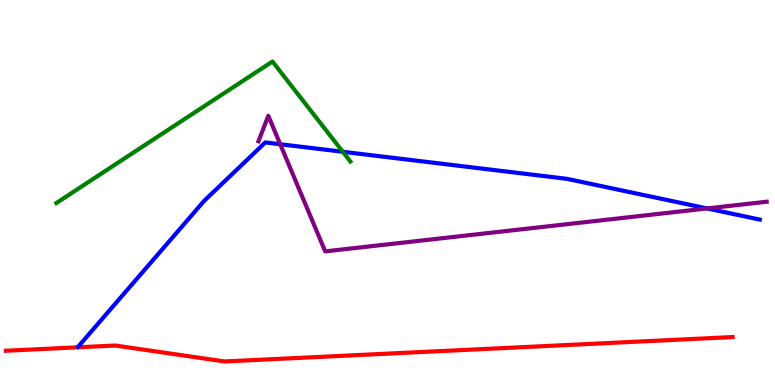[{'lines': ['blue', 'red'], 'intersections': []}, {'lines': ['green', 'red'], 'intersections': []}, {'lines': ['purple', 'red'], 'intersections': []}, {'lines': ['blue', 'green'], 'intersections': [{'x': 4.42, 'y': 6.06}]}, {'lines': ['blue', 'purple'], 'intersections': [{'x': 3.62, 'y': 6.25}, {'x': 9.12, 'y': 4.59}]}, {'lines': ['green', 'purple'], 'intersections': []}]